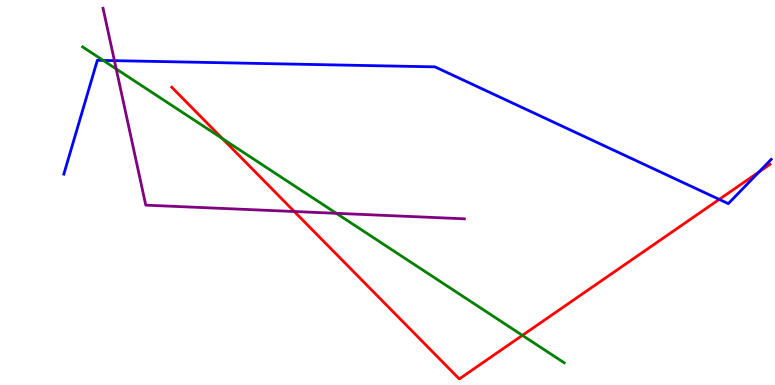[{'lines': ['blue', 'red'], 'intersections': [{'x': 9.28, 'y': 4.82}, {'x': 9.79, 'y': 5.54}]}, {'lines': ['green', 'red'], 'intersections': [{'x': 2.87, 'y': 6.4}, {'x': 6.74, 'y': 1.29}]}, {'lines': ['purple', 'red'], 'intersections': [{'x': 3.8, 'y': 4.51}]}, {'lines': ['blue', 'green'], 'intersections': [{'x': 1.33, 'y': 8.43}]}, {'lines': ['blue', 'purple'], 'intersections': [{'x': 1.48, 'y': 8.42}]}, {'lines': ['green', 'purple'], 'intersections': [{'x': 1.5, 'y': 8.21}, {'x': 4.34, 'y': 4.46}]}]